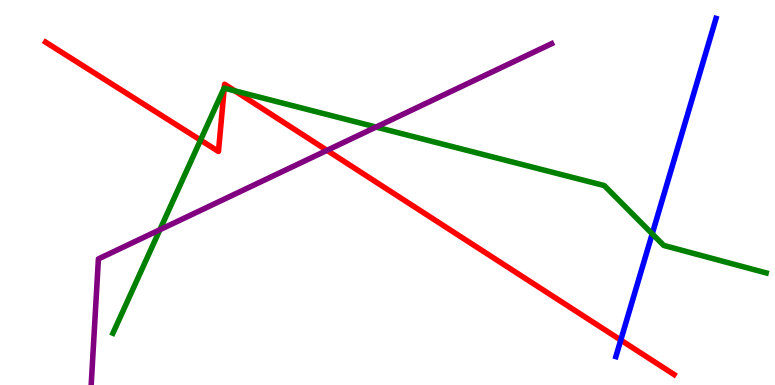[{'lines': ['blue', 'red'], 'intersections': [{'x': 8.01, 'y': 1.17}]}, {'lines': ['green', 'red'], 'intersections': [{'x': 2.59, 'y': 6.36}, {'x': 2.89, 'y': 7.71}, {'x': 3.03, 'y': 7.64}]}, {'lines': ['purple', 'red'], 'intersections': [{'x': 4.22, 'y': 6.09}]}, {'lines': ['blue', 'green'], 'intersections': [{'x': 8.42, 'y': 3.93}]}, {'lines': ['blue', 'purple'], 'intersections': []}, {'lines': ['green', 'purple'], 'intersections': [{'x': 2.06, 'y': 4.03}, {'x': 4.85, 'y': 6.7}]}]